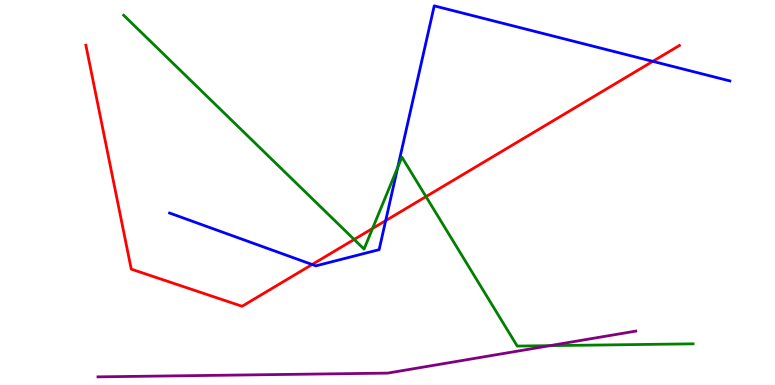[{'lines': ['blue', 'red'], 'intersections': [{'x': 4.03, 'y': 3.13}, {'x': 4.98, 'y': 4.27}, {'x': 8.42, 'y': 8.41}]}, {'lines': ['green', 'red'], 'intersections': [{'x': 4.57, 'y': 3.78}, {'x': 4.81, 'y': 4.07}, {'x': 5.5, 'y': 4.89}]}, {'lines': ['purple', 'red'], 'intersections': []}, {'lines': ['blue', 'green'], 'intersections': [{'x': 5.13, 'y': 5.65}]}, {'lines': ['blue', 'purple'], 'intersections': []}, {'lines': ['green', 'purple'], 'intersections': [{'x': 7.1, 'y': 1.02}]}]